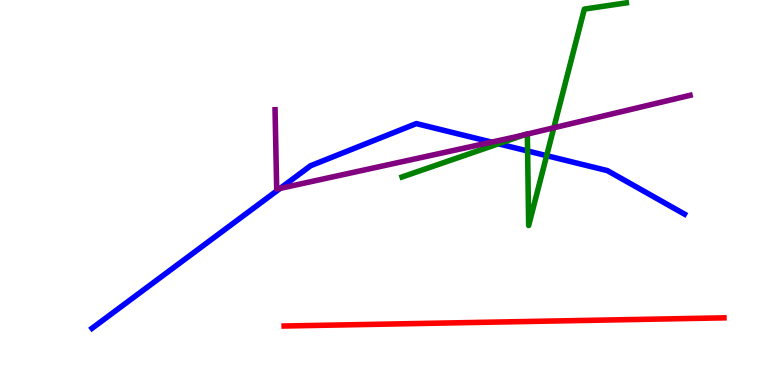[{'lines': ['blue', 'red'], 'intersections': []}, {'lines': ['green', 'red'], 'intersections': []}, {'lines': ['purple', 'red'], 'intersections': []}, {'lines': ['blue', 'green'], 'intersections': [{'x': 6.43, 'y': 6.27}, {'x': 6.81, 'y': 6.08}, {'x': 7.05, 'y': 5.96}]}, {'lines': ['blue', 'purple'], 'intersections': [{'x': 3.61, 'y': 5.11}, {'x': 6.34, 'y': 6.31}]}, {'lines': ['green', 'purple'], 'intersections': [{'x': 6.77, 'y': 6.5}, {'x': 6.8, 'y': 6.52}, {'x': 7.15, 'y': 6.68}]}]